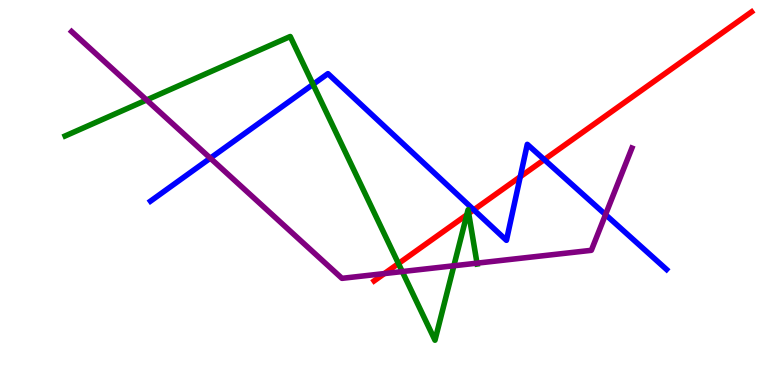[{'lines': ['blue', 'red'], 'intersections': [{'x': 6.11, 'y': 4.55}, {'x': 6.71, 'y': 5.41}, {'x': 7.02, 'y': 5.85}]}, {'lines': ['green', 'red'], 'intersections': [{'x': 5.14, 'y': 3.15}, {'x': 6.02, 'y': 4.42}, {'x': 6.05, 'y': 4.46}]}, {'lines': ['purple', 'red'], 'intersections': [{'x': 4.96, 'y': 2.89}]}, {'lines': ['blue', 'green'], 'intersections': [{'x': 4.04, 'y': 7.81}]}, {'lines': ['blue', 'purple'], 'intersections': [{'x': 2.71, 'y': 5.89}, {'x': 7.81, 'y': 4.43}]}, {'lines': ['green', 'purple'], 'intersections': [{'x': 1.89, 'y': 7.4}, {'x': 5.19, 'y': 2.95}, {'x': 5.86, 'y': 3.1}, {'x': 6.15, 'y': 3.16}]}]